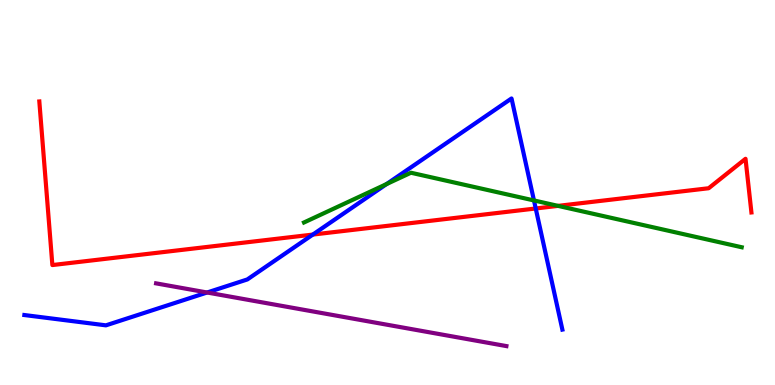[{'lines': ['blue', 'red'], 'intersections': [{'x': 4.04, 'y': 3.91}, {'x': 6.91, 'y': 4.58}]}, {'lines': ['green', 'red'], 'intersections': [{'x': 7.2, 'y': 4.65}]}, {'lines': ['purple', 'red'], 'intersections': []}, {'lines': ['blue', 'green'], 'intersections': [{'x': 4.99, 'y': 5.22}, {'x': 6.89, 'y': 4.79}]}, {'lines': ['blue', 'purple'], 'intersections': [{'x': 2.67, 'y': 2.4}]}, {'lines': ['green', 'purple'], 'intersections': []}]